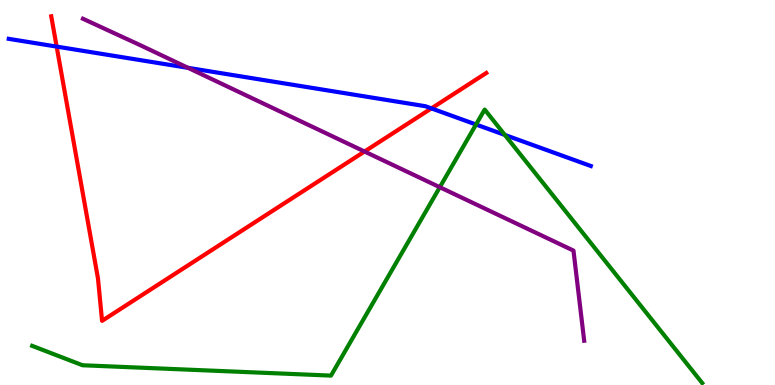[{'lines': ['blue', 'red'], 'intersections': [{'x': 0.731, 'y': 8.79}, {'x': 5.57, 'y': 7.18}]}, {'lines': ['green', 'red'], 'intersections': []}, {'lines': ['purple', 'red'], 'intersections': [{'x': 4.7, 'y': 6.06}]}, {'lines': ['blue', 'green'], 'intersections': [{'x': 6.14, 'y': 6.77}, {'x': 6.51, 'y': 6.5}]}, {'lines': ['blue', 'purple'], 'intersections': [{'x': 2.43, 'y': 8.24}]}, {'lines': ['green', 'purple'], 'intersections': [{'x': 5.67, 'y': 5.14}]}]